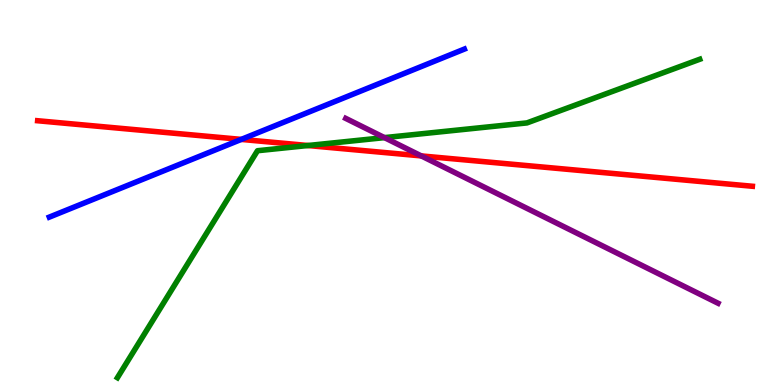[{'lines': ['blue', 'red'], 'intersections': [{'x': 3.11, 'y': 6.38}]}, {'lines': ['green', 'red'], 'intersections': [{'x': 3.97, 'y': 6.22}]}, {'lines': ['purple', 'red'], 'intersections': [{'x': 5.44, 'y': 5.95}]}, {'lines': ['blue', 'green'], 'intersections': []}, {'lines': ['blue', 'purple'], 'intersections': []}, {'lines': ['green', 'purple'], 'intersections': [{'x': 4.96, 'y': 6.43}]}]